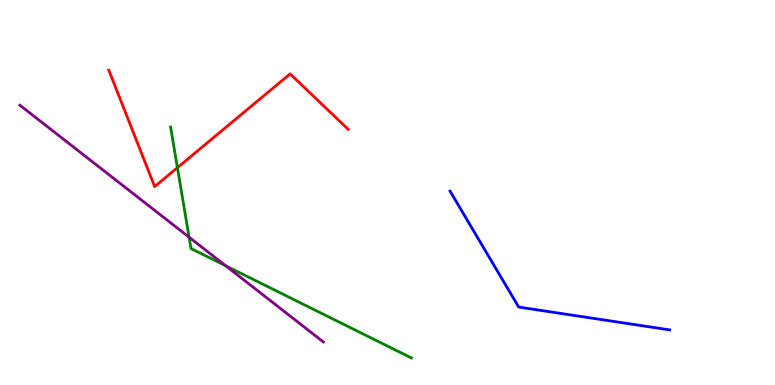[{'lines': ['blue', 'red'], 'intersections': []}, {'lines': ['green', 'red'], 'intersections': [{'x': 2.29, 'y': 5.64}]}, {'lines': ['purple', 'red'], 'intersections': []}, {'lines': ['blue', 'green'], 'intersections': []}, {'lines': ['blue', 'purple'], 'intersections': []}, {'lines': ['green', 'purple'], 'intersections': [{'x': 2.44, 'y': 3.84}, {'x': 2.91, 'y': 3.1}]}]